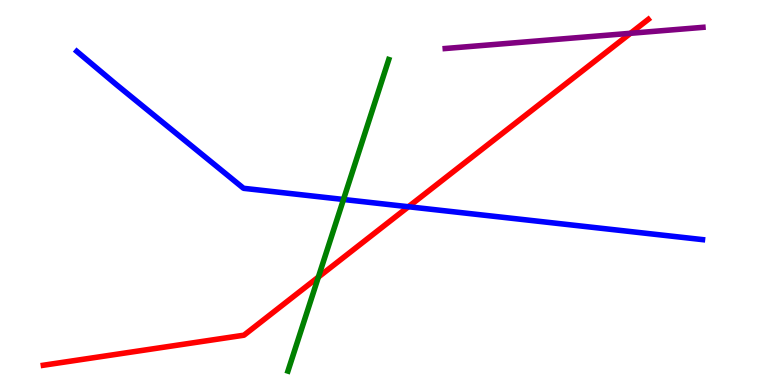[{'lines': ['blue', 'red'], 'intersections': [{'x': 5.27, 'y': 4.63}]}, {'lines': ['green', 'red'], 'intersections': [{'x': 4.11, 'y': 2.8}]}, {'lines': ['purple', 'red'], 'intersections': [{'x': 8.14, 'y': 9.14}]}, {'lines': ['blue', 'green'], 'intersections': [{'x': 4.43, 'y': 4.82}]}, {'lines': ['blue', 'purple'], 'intersections': []}, {'lines': ['green', 'purple'], 'intersections': []}]